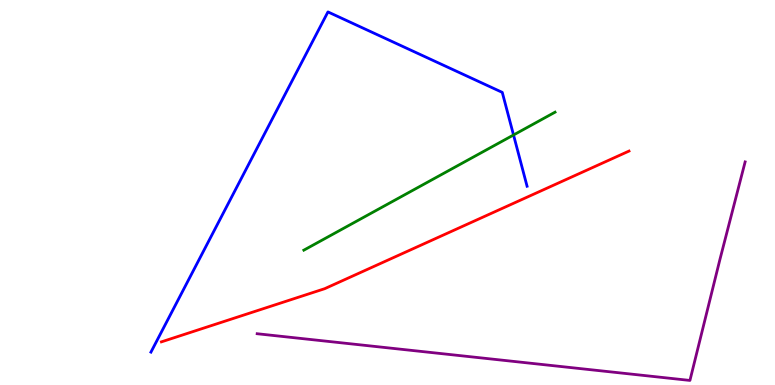[{'lines': ['blue', 'red'], 'intersections': []}, {'lines': ['green', 'red'], 'intersections': []}, {'lines': ['purple', 'red'], 'intersections': []}, {'lines': ['blue', 'green'], 'intersections': [{'x': 6.63, 'y': 6.49}]}, {'lines': ['blue', 'purple'], 'intersections': []}, {'lines': ['green', 'purple'], 'intersections': []}]